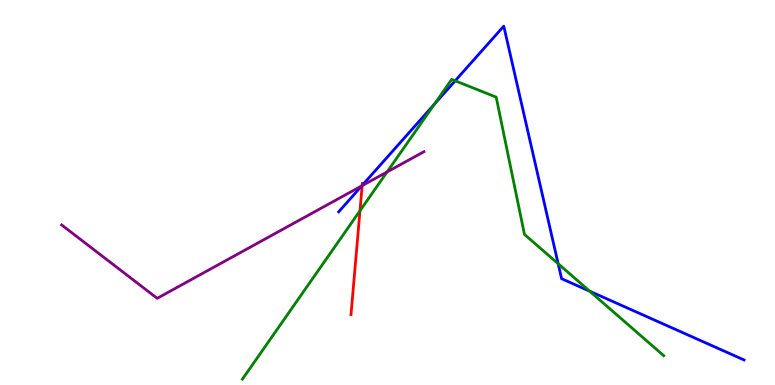[{'lines': ['blue', 'red'], 'intersections': [{'x': 4.67, 'y': 5.18}]}, {'lines': ['green', 'red'], 'intersections': [{'x': 4.64, 'y': 4.53}]}, {'lines': ['purple', 'red'], 'intersections': [{'x': 4.67, 'y': 5.18}]}, {'lines': ['blue', 'green'], 'intersections': [{'x': 5.61, 'y': 7.29}, {'x': 5.87, 'y': 7.9}, {'x': 7.2, 'y': 3.15}, {'x': 7.61, 'y': 2.44}]}, {'lines': ['blue', 'purple'], 'intersections': [{'x': 4.67, 'y': 5.17}]}, {'lines': ['green', 'purple'], 'intersections': [{'x': 4.99, 'y': 5.53}]}]